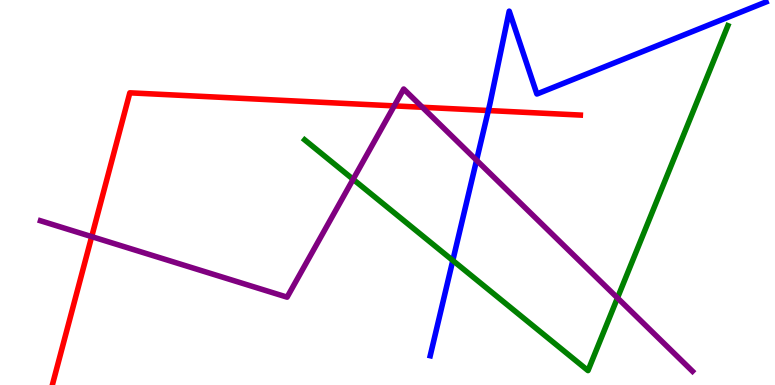[{'lines': ['blue', 'red'], 'intersections': [{'x': 6.3, 'y': 7.13}]}, {'lines': ['green', 'red'], 'intersections': []}, {'lines': ['purple', 'red'], 'intersections': [{'x': 1.18, 'y': 3.85}, {'x': 5.09, 'y': 7.25}, {'x': 5.45, 'y': 7.21}]}, {'lines': ['blue', 'green'], 'intersections': [{'x': 5.84, 'y': 3.23}]}, {'lines': ['blue', 'purple'], 'intersections': [{'x': 6.15, 'y': 5.84}]}, {'lines': ['green', 'purple'], 'intersections': [{'x': 4.56, 'y': 5.34}, {'x': 7.97, 'y': 2.26}]}]